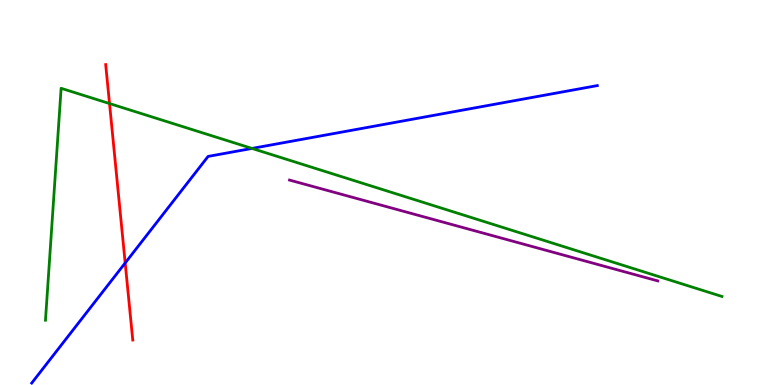[{'lines': ['blue', 'red'], 'intersections': [{'x': 1.62, 'y': 3.17}]}, {'lines': ['green', 'red'], 'intersections': [{'x': 1.41, 'y': 7.31}]}, {'lines': ['purple', 'red'], 'intersections': []}, {'lines': ['blue', 'green'], 'intersections': [{'x': 3.25, 'y': 6.14}]}, {'lines': ['blue', 'purple'], 'intersections': []}, {'lines': ['green', 'purple'], 'intersections': []}]